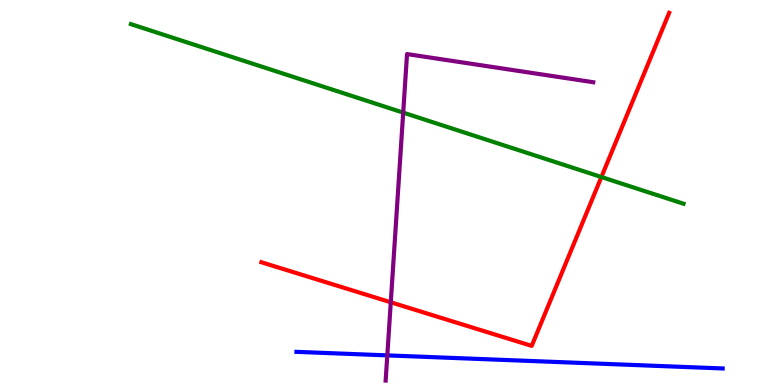[{'lines': ['blue', 'red'], 'intersections': []}, {'lines': ['green', 'red'], 'intersections': [{'x': 7.76, 'y': 5.4}]}, {'lines': ['purple', 'red'], 'intersections': [{'x': 5.04, 'y': 2.15}]}, {'lines': ['blue', 'green'], 'intersections': []}, {'lines': ['blue', 'purple'], 'intersections': [{'x': 5.0, 'y': 0.769}]}, {'lines': ['green', 'purple'], 'intersections': [{'x': 5.2, 'y': 7.07}]}]